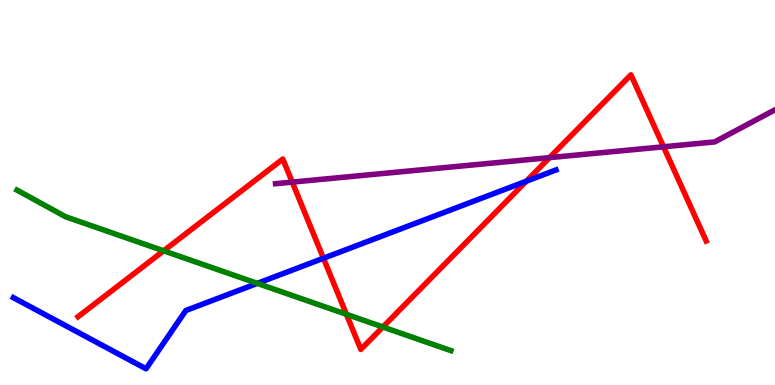[{'lines': ['blue', 'red'], 'intersections': [{'x': 4.17, 'y': 3.29}, {'x': 6.79, 'y': 5.29}]}, {'lines': ['green', 'red'], 'intersections': [{'x': 2.11, 'y': 3.49}, {'x': 4.47, 'y': 1.84}, {'x': 4.94, 'y': 1.51}]}, {'lines': ['purple', 'red'], 'intersections': [{'x': 3.77, 'y': 5.27}, {'x': 7.09, 'y': 5.91}, {'x': 8.56, 'y': 6.19}]}, {'lines': ['blue', 'green'], 'intersections': [{'x': 3.32, 'y': 2.64}]}, {'lines': ['blue', 'purple'], 'intersections': []}, {'lines': ['green', 'purple'], 'intersections': []}]